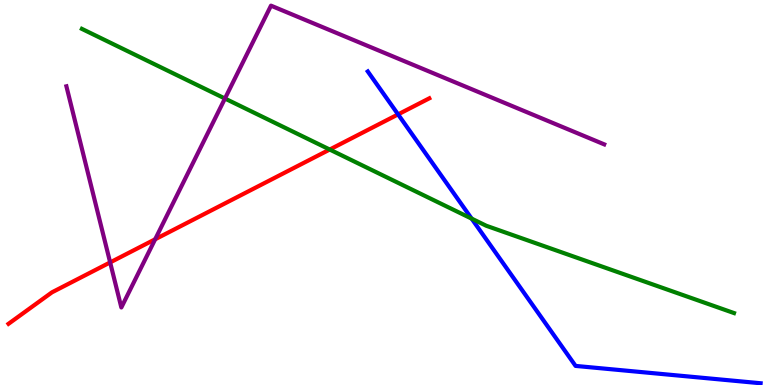[{'lines': ['blue', 'red'], 'intersections': [{'x': 5.14, 'y': 7.03}]}, {'lines': ['green', 'red'], 'intersections': [{'x': 4.25, 'y': 6.12}]}, {'lines': ['purple', 'red'], 'intersections': [{'x': 1.42, 'y': 3.18}, {'x': 2.0, 'y': 3.79}]}, {'lines': ['blue', 'green'], 'intersections': [{'x': 6.09, 'y': 4.32}]}, {'lines': ['blue', 'purple'], 'intersections': []}, {'lines': ['green', 'purple'], 'intersections': [{'x': 2.9, 'y': 7.44}]}]